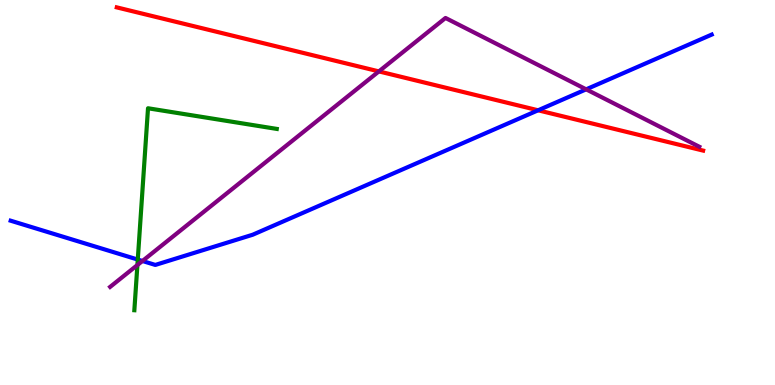[{'lines': ['blue', 'red'], 'intersections': [{'x': 6.94, 'y': 7.14}]}, {'lines': ['green', 'red'], 'intersections': []}, {'lines': ['purple', 'red'], 'intersections': [{'x': 4.89, 'y': 8.15}]}, {'lines': ['blue', 'green'], 'intersections': [{'x': 1.78, 'y': 3.26}]}, {'lines': ['blue', 'purple'], 'intersections': [{'x': 1.84, 'y': 3.22}, {'x': 7.56, 'y': 7.68}]}, {'lines': ['green', 'purple'], 'intersections': [{'x': 1.77, 'y': 3.12}]}]